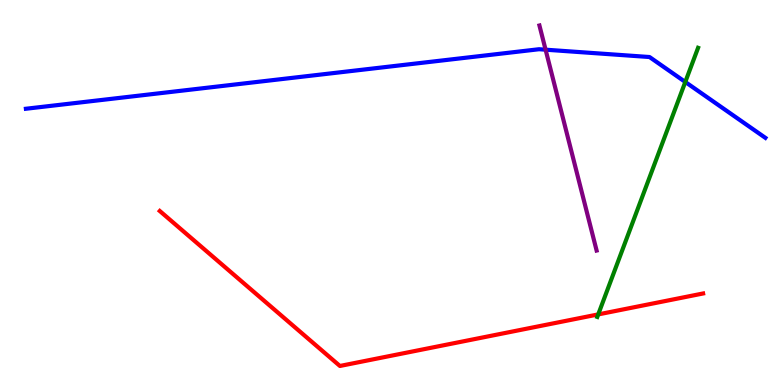[{'lines': ['blue', 'red'], 'intersections': []}, {'lines': ['green', 'red'], 'intersections': [{'x': 7.72, 'y': 1.83}]}, {'lines': ['purple', 'red'], 'intersections': []}, {'lines': ['blue', 'green'], 'intersections': [{'x': 8.84, 'y': 7.87}]}, {'lines': ['blue', 'purple'], 'intersections': [{'x': 7.04, 'y': 8.71}]}, {'lines': ['green', 'purple'], 'intersections': []}]